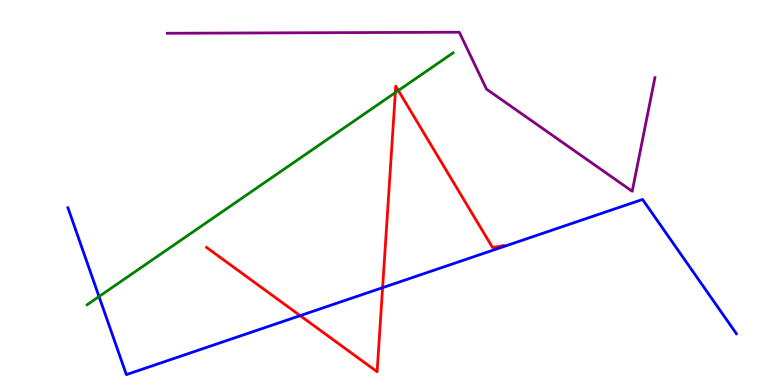[{'lines': ['blue', 'red'], 'intersections': [{'x': 3.87, 'y': 1.8}, {'x': 4.94, 'y': 2.53}]}, {'lines': ['green', 'red'], 'intersections': [{'x': 5.1, 'y': 7.59}, {'x': 5.14, 'y': 7.65}]}, {'lines': ['purple', 'red'], 'intersections': []}, {'lines': ['blue', 'green'], 'intersections': [{'x': 1.28, 'y': 2.3}]}, {'lines': ['blue', 'purple'], 'intersections': []}, {'lines': ['green', 'purple'], 'intersections': []}]